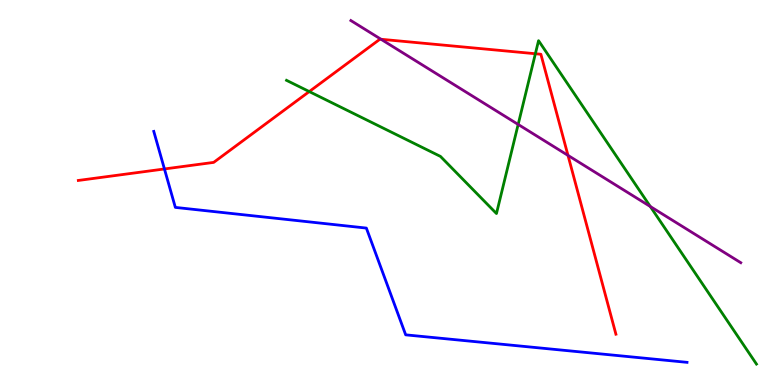[{'lines': ['blue', 'red'], 'intersections': [{'x': 2.12, 'y': 5.61}]}, {'lines': ['green', 'red'], 'intersections': [{'x': 3.99, 'y': 7.62}, {'x': 6.91, 'y': 8.6}]}, {'lines': ['purple', 'red'], 'intersections': [{'x': 4.92, 'y': 8.98}, {'x': 7.33, 'y': 5.96}]}, {'lines': ['blue', 'green'], 'intersections': []}, {'lines': ['blue', 'purple'], 'intersections': []}, {'lines': ['green', 'purple'], 'intersections': [{'x': 6.69, 'y': 6.77}, {'x': 8.39, 'y': 4.64}]}]